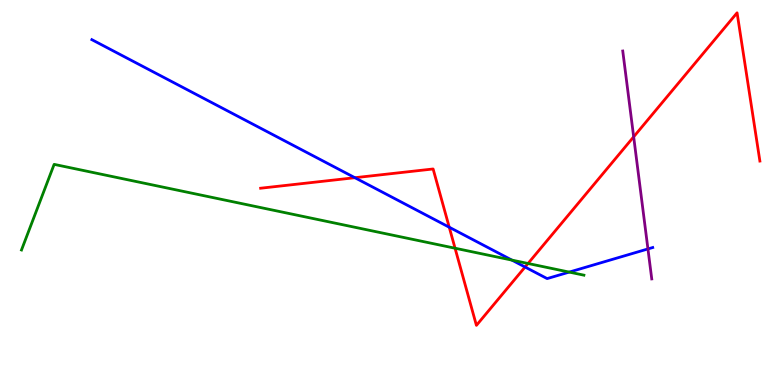[{'lines': ['blue', 'red'], 'intersections': [{'x': 4.58, 'y': 5.38}, {'x': 5.8, 'y': 4.1}, {'x': 6.78, 'y': 3.06}]}, {'lines': ['green', 'red'], 'intersections': [{'x': 5.87, 'y': 3.55}, {'x': 6.81, 'y': 3.16}]}, {'lines': ['purple', 'red'], 'intersections': [{'x': 8.18, 'y': 6.45}]}, {'lines': ['blue', 'green'], 'intersections': [{'x': 6.61, 'y': 3.24}, {'x': 7.34, 'y': 2.93}]}, {'lines': ['blue', 'purple'], 'intersections': [{'x': 8.36, 'y': 3.53}]}, {'lines': ['green', 'purple'], 'intersections': []}]